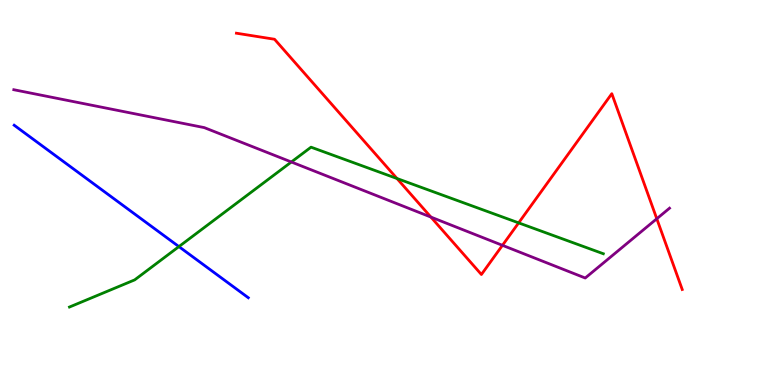[{'lines': ['blue', 'red'], 'intersections': []}, {'lines': ['green', 'red'], 'intersections': [{'x': 5.12, 'y': 5.36}, {'x': 6.69, 'y': 4.21}]}, {'lines': ['purple', 'red'], 'intersections': [{'x': 5.56, 'y': 4.36}, {'x': 6.48, 'y': 3.63}, {'x': 8.47, 'y': 4.32}]}, {'lines': ['blue', 'green'], 'intersections': [{'x': 2.31, 'y': 3.59}]}, {'lines': ['blue', 'purple'], 'intersections': []}, {'lines': ['green', 'purple'], 'intersections': [{'x': 3.76, 'y': 5.79}]}]